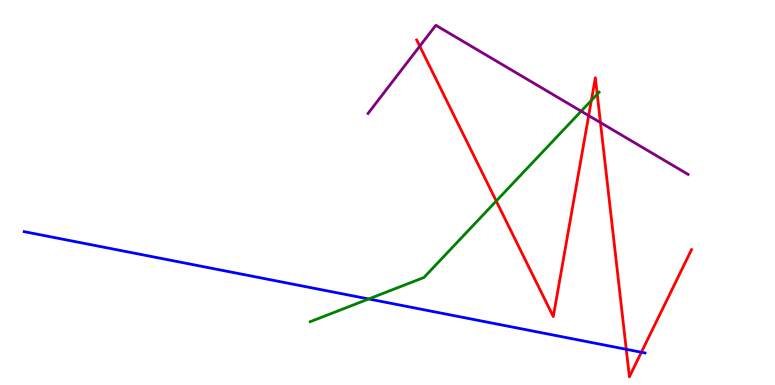[{'lines': ['blue', 'red'], 'intersections': [{'x': 8.08, 'y': 0.927}, {'x': 8.28, 'y': 0.851}]}, {'lines': ['green', 'red'], 'intersections': [{'x': 6.4, 'y': 4.78}, {'x': 7.63, 'y': 7.39}, {'x': 7.71, 'y': 7.55}]}, {'lines': ['purple', 'red'], 'intersections': [{'x': 5.42, 'y': 8.8}, {'x': 7.6, 'y': 7.0}, {'x': 7.75, 'y': 6.82}]}, {'lines': ['blue', 'green'], 'intersections': [{'x': 4.76, 'y': 2.23}]}, {'lines': ['blue', 'purple'], 'intersections': []}, {'lines': ['green', 'purple'], 'intersections': [{'x': 7.5, 'y': 7.11}]}]